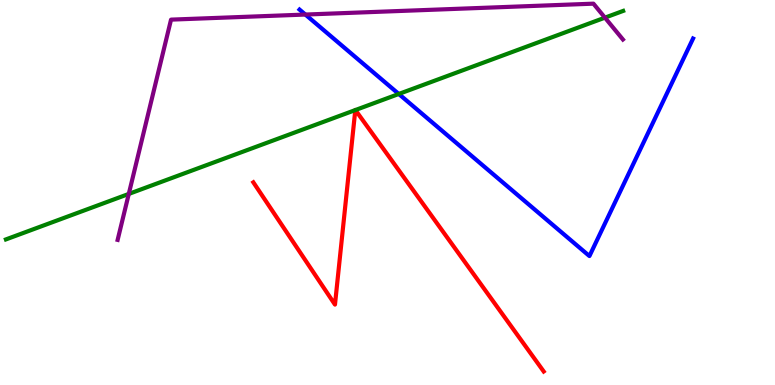[{'lines': ['blue', 'red'], 'intersections': []}, {'lines': ['green', 'red'], 'intersections': [{'x': 4.58, 'y': 7.14}, {'x': 4.59, 'y': 7.14}]}, {'lines': ['purple', 'red'], 'intersections': []}, {'lines': ['blue', 'green'], 'intersections': [{'x': 5.15, 'y': 7.56}]}, {'lines': ['blue', 'purple'], 'intersections': [{'x': 3.94, 'y': 9.62}]}, {'lines': ['green', 'purple'], 'intersections': [{'x': 1.66, 'y': 4.96}, {'x': 7.81, 'y': 9.54}]}]